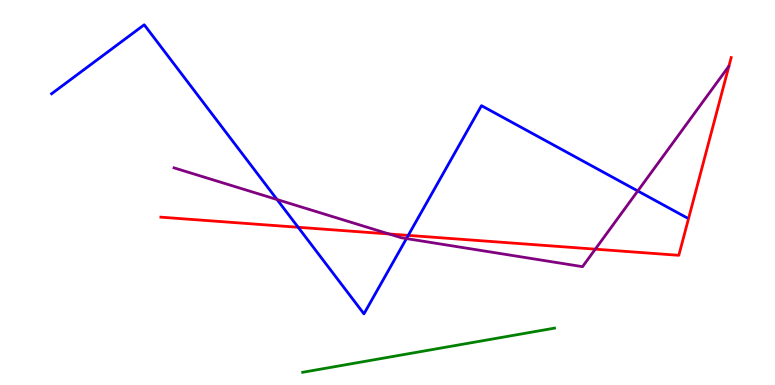[{'lines': ['blue', 'red'], 'intersections': [{'x': 3.85, 'y': 4.1}, {'x': 5.27, 'y': 3.89}]}, {'lines': ['green', 'red'], 'intersections': []}, {'lines': ['purple', 'red'], 'intersections': [{'x': 5.02, 'y': 3.92}, {'x': 7.68, 'y': 3.53}]}, {'lines': ['blue', 'green'], 'intersections': []}, {'lines': ['blue', 'purple'], 'intersections': [{'x': 3.58, 'y': 4.82}, {'x': 5.24, 'y': 3.8}, {'x': 8.23, 'y': 5.04}]}, {'lines': ['green', 'purple'], 'intersections': []}]